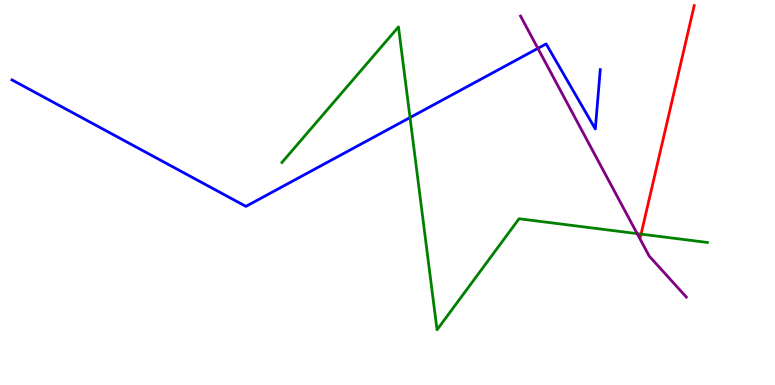[{'lines': ['blue', 'red'], 'intersections': []}, {'lines': ['green', 'red'], 'intersections': [{'x': 8.27, 'y': 3.92}]}, {'lines': ['purple', 'red'], 'intersections': []}, {'lines': ['blue', 'green'], 'intersections': [{'x': 5.29, 'y': 6.95}]}, {'lines': ['blue', 'purple'], 'intersections': [{'x': 6.94, 'y': 8.74}]}, {'lines': ['green', 'purple'], 'intersections': [{'x': 8.22, 'y': 3.93}]}]